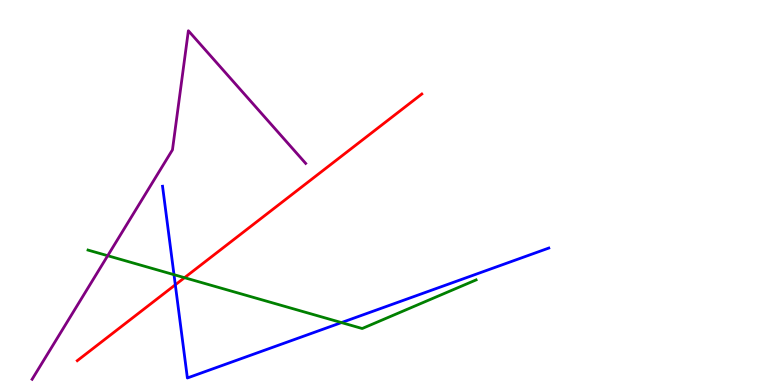[{'lines': ['blue', 'red'], 'intersections': [{'x': 2.26, 'y': 2.6}]}, {'lines': ['green', 'red'], 'intersections': [{'x': 2.38, 'y': 2.79}]}, {'lines': ['purple', 'red'], 'intersections': []}, {'lines': ['blue', 'green'], 'intersections': [{'x': 2.25, 'y': 2.87}, {'x': 4.41, 'y': 1.62}]}, {'lines': ['blue', 'purple'], 'intersections': []}, {'lines': ['green', 'purple'], 'intersections': [{'x': 1.39, 'y': 3.36}]}]